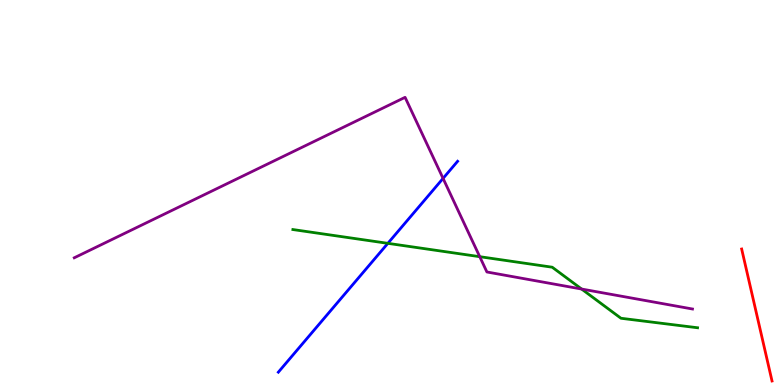[{'lines': ['blue', 'red'], 'intersections': []}, {'lines': ['green', 'red'], 'intersections': []}, {'lines': ['purple', 'red'], 'intersections': []}, {'lines': ['blue', 'green'], 'intersections': [{'x': 5.0, 'y': 3.68}]}, {'lines': ['blue', 'purple'], 'intersections': [{'x': 5.72, 'y': 5.37}]}, {'lines': ['green', 'purple'], 'intersections': [{'x': 6.19, 'y': 3.33}, {'x': 7.5, 'y': 2.49}]}]